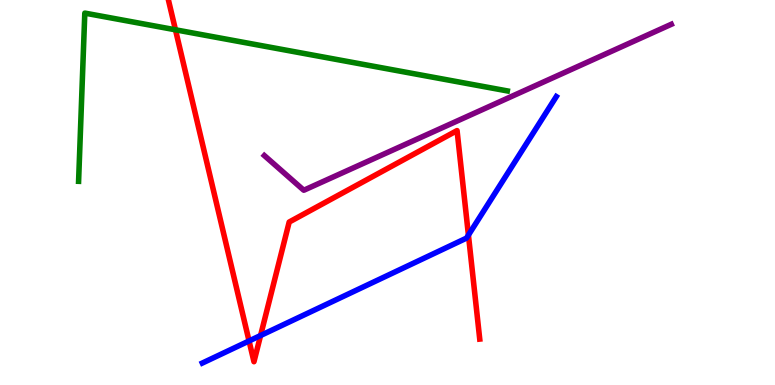[{'lines': ['blue', 'red'], 'intersections': [{'x': 3.21, 'y': 1.14}, {'x': 3.36, 'y': 1.29}, {'x': 6.04, 'y': 3.89}]}, {'lines': ['green', 'red'], 'intersections': [{'x': 2.26, 'y': 9.23}]}, {'lines': ['purple', 'red'], 'intersections': []}, {'lines': ['blue', 'green'], 'intersections': []}, {'lines': ['blue', 'purple'], 'intersections': []}, {'lines': ['green', 'purple'], 'intersections': []}]